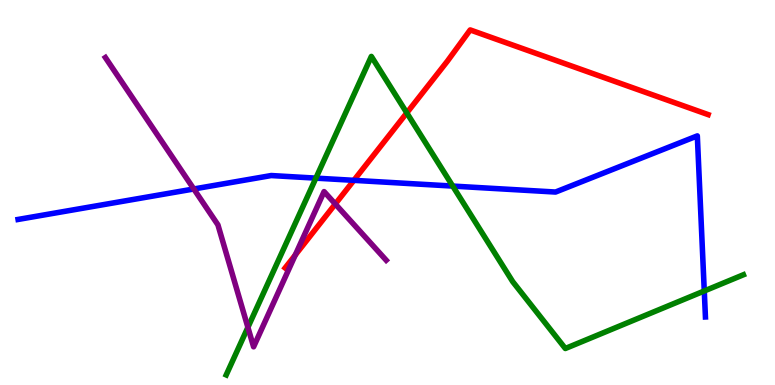[{'lines': ['blue', 'red'], 'intersections': [{'x': 4.57, 'y': 5.32}]}, {'lines': ['green', 'red'], 'intersections': [{'x': 5.25, 'y': 7.07}]}, {'lines': ['purple', 'red'], 'intersections': [{'x': 3.81, 'y': 3.38}, {'x': 4.33, 'y': 4.7}]}, {'lines': ['blue', 'green'], 'intersections': [{'x': 4.08, 'y': 5.37}, {'x': 5.84, 'y': 5.17}, {'x': 9.09, 'y': 2.44}]}, {'lines': ['blue', 'purple'], 'intersections': [{'x': 2.5, 'y': 5.09}]}, {'lines': ['green', 'purple'], 'intersections': [{'x': 3.2, 'y': 1.5}]}]